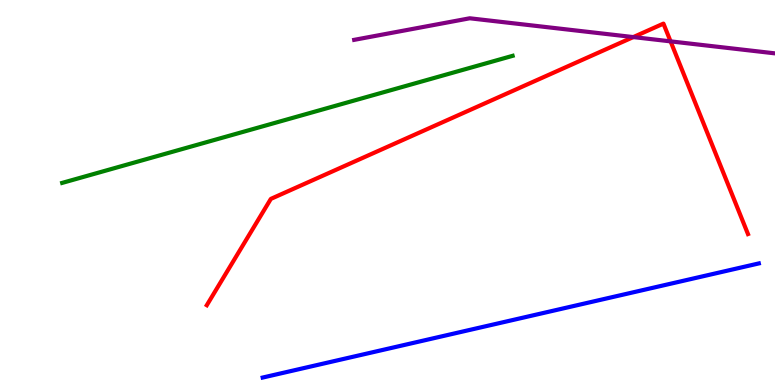[{'lines': ['blue', 'red'], 'intersections': []}, {'lines': ['green', 'red'], 'intersections': []}, {'lines': ['purple', 'red'], 'intersections': [{'x': 8.17, 'y': 9.04}, {'x': 8.65, 'y': 8.93}]}, {'lines': ['blue', 'green'], 'intersections': []}, {'lines': ['blue', 'purple'], 'intersections': []}, {'lines': ['green', 'purple'], 'intersections': []}]